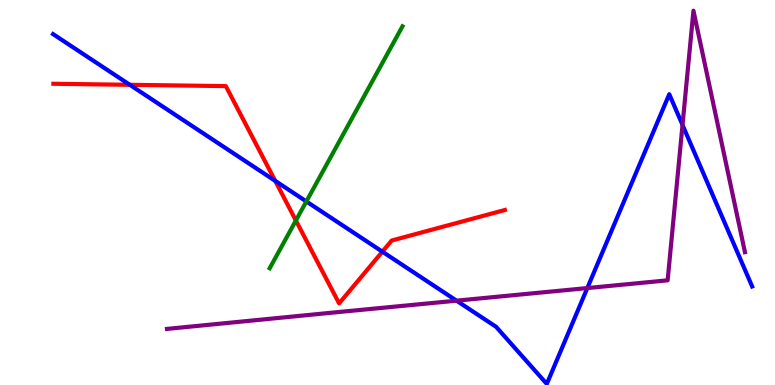[{'lines': ['blue', 'red'], 'intersections': [{'x': 1.68, 'y': 7.8}, {'x': 3.55, 'y': 5.3}, {'x': 4.93, 'y': 3.46}]}, {'lines': ['green', 'red'], 'intersections': [{'x': 3.82, 'y': 4.27}]}, {'lines': ['purple', 'red'], 'intersections': []}, {'lines': ['blue', 'green'], 'intersections': [{'x': 3.95, 'y': 4.77}]}, {'lines': ['blue', 'purple'], 'intersections': [{'x': 5.89, 'y': 2.19}, {'x': 7.58, 'y': 2.52}, {'x': 8.81, 'y': 6.75}]}, {'lines': ['green', 'purple'], 'intersections': []}]